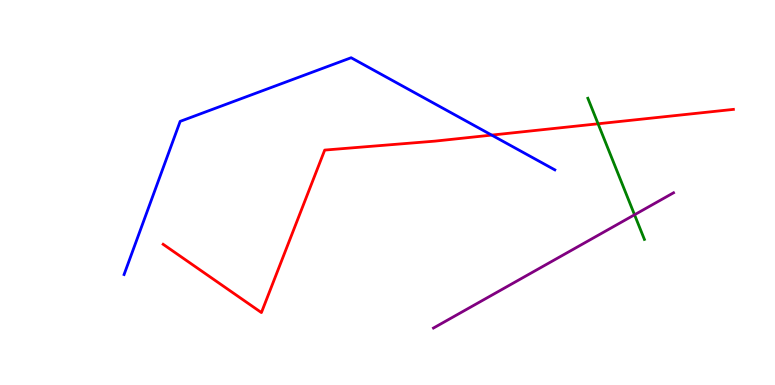[{'lines': ['blue', 'red'], 'intersections': [{'x': 6.34, 'y': 6.49}]}, {'lines': ['green', 'red'], 'intersections': [{'x': 7.72, 'y': 6.78}]}, {'lines': ['purple', 'red'], 'intersections': []}, {'lines': ['blue', 'green'], 'intersections': []}, {'lines': ['blue', 'purple'], 'intersections': []}, {'lines': ['green', 'purple'], 'intersections': [{'x': 8.19, 'y': 4.42}]}]